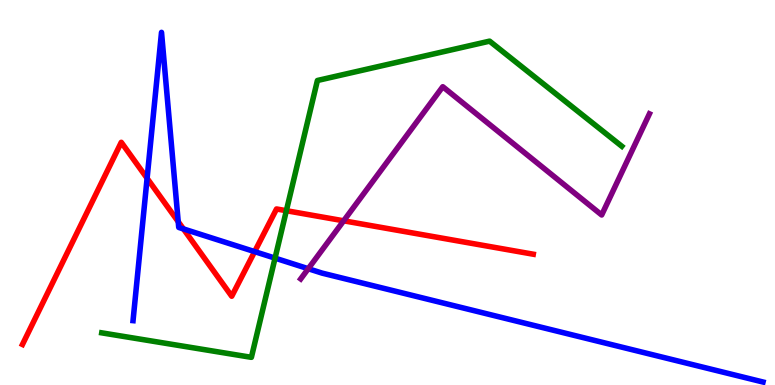[{'lines': ['blue', 'red'], 'intersections': [{'x': 1.9, 'y': 5.37}, {'x': 2.3, 'y': 4.24}, {'x': 2.37, 'y': 4.05}, {'x': 3.29, 'y': 3.46}]}, {'lines': ['green', 'red'], 'intersections': [{'x': 3.69, 'y': 4.53}]}, {'lines': ['purple', 'red'], 'intersections': [{'x': 4.43, 'y': 4.26}]}, {'lines': ['blue', 'green'], 'intersections': [{'x': 3.55, 'y': 3.3}]}, {'lines': ['blue', 'purple'], 'intersections': [{'x': 3.98, 'y': 3.02}]}, {'lines': ['green', 'purple'], 'intersections': []}]